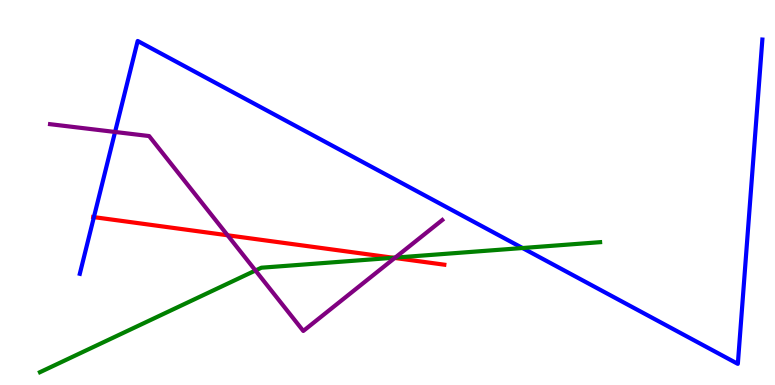[{'lines': ['blue', 'red'], 'intersections': [{'x': 1.21, 'y': 4.36}]}, {'lines': ['green', 'red'], 'intersections': [{'x': 5.07, 'y': 3.3}]}, {'lines': ['purple', 'red'], 'intersections': [{'x': 2.94, 'y': 3.89}, {'x': 5.09, 'y': 3.3}]}, {'lines': ['blue', 'green'], 'intersections': [{'x': 6.74, 'y': 3.56}]}, {'lines': ['blue', 'purple'], 'intersections': [{'x': 1.48, 'y': 6.57}]}, {'lines': ['green', 'purple'], 'intersections': [{'x': 3.3, 'y': 2.97}, {'x': 5.1, 'y': 3.31}]}]